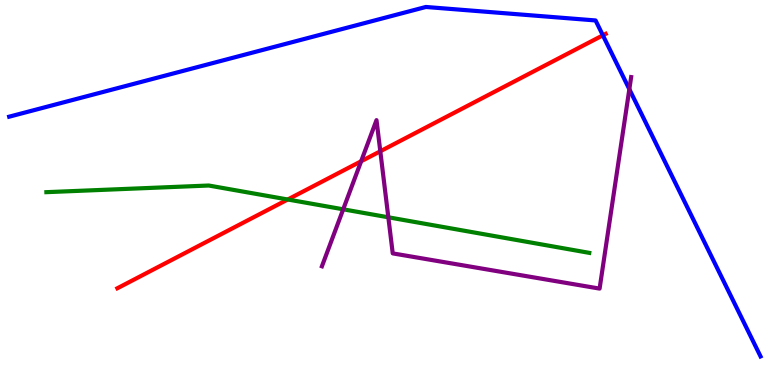[{'lines': ['blue', 'red'], 'intersections': [{'x': 7.78, 'y': 9.08}]}, {'lines': ['green', 'red'], 'intersections': [{'x': 3.71, 'y': 4.82}]}, {'lines': ['purple', 'red'], 'intersections': [{'x': 4.66, 'y': 5.81}, {'x': 4.91, 'y': 6.07}]}, {'lines': ['blue', 'green'], 'intersections': []}, {'lines': ['blue', 'purple'], 'intersections': [{'x': 8.12, 'y': 7.68}]}, {'lines': ['green', 'purple'], 'intersections': [{'x': 4.43, 'y': 4.56}, {'x': 5.01, 'y': 4.36}]}]